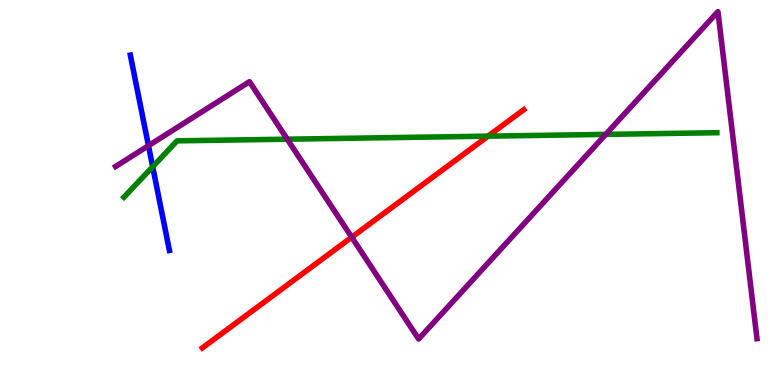[{'lines': ['blue', 'red'], 'intersections': []}, {'lines': ['green', 'red'], 'intersections': [{'x': 6.3, 'y': 6.46}]}, {'lines': ['purple', 'red'], 'intersections': [{'x': 4.54, 'y': 3.84}]}, {'lines': ['blue', 'green'], 'intersections': [{'x': 1.97, 'y': 5.67}]}, {'lines': ['blue', 'purple'], 'intersections': [{'x': 1.92, 'y': 6.22}]}, {'lines': ['green', 'purple'], 'intersections': [{'x': 3.71, 'y': 6.38}, {'x': 7.82, 'y': 6.51}]}]